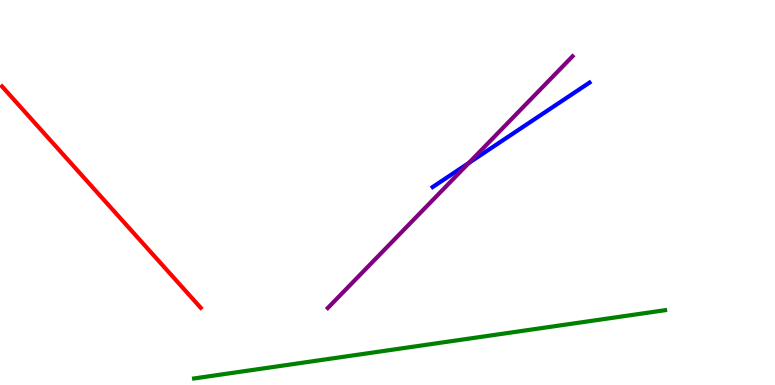[{'lines': ['blue', 'red'], 'intersections': []}, {'lines': ['green', 'red'], 'intersections': []}, {'lines': ['purple', 'red'], 'intersections': []}, {'lines': ['blue', 'green'], 'intersections': []}, {'lines': ['blue', 'purple'], 'intersections': [{'x': 6.05, 'y': 5.77}]}, {'lines': ['green', 'purple'], 'intersections': []}]